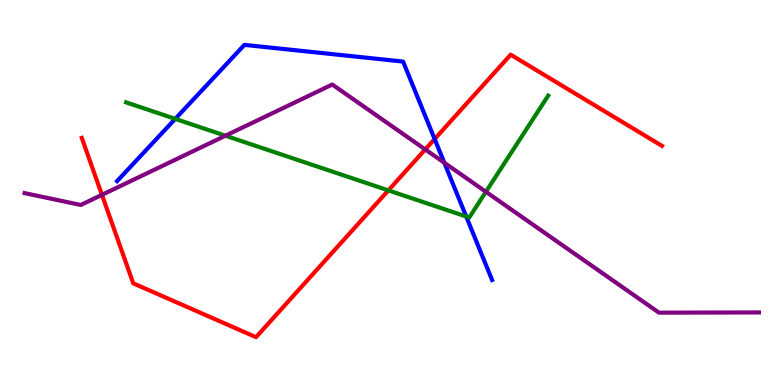[{'lines': ['blue', 'red'], 'intersections': [{'x': 5.61, 'y': 6.39}]}, {'lines': ['green', 'red'], 'intersections': [{'x': 5.01, 'y': 5.05}]}, {'lines': ['purple', 'red'], 'intersections': [{'x': 1.32, 'y': 4.94}, {'x': 5.49, 'y': 6.12}]}, {'lines': ['blue', 'green'], 'intersections': [{'x': 2.26, 'y': 6.91}, {'x': 6.02, 'y': 4.38}]}, {'lines': ['blue', 'purple'], 'intersections': [{'x': 5.73, 'y': 5.77}]}, {'lines': ['green', 'purple'], 'intersections': [{'x': 2.91, 'y': 6.48}, {'x': 6.27, 'y': 5.02}]}]